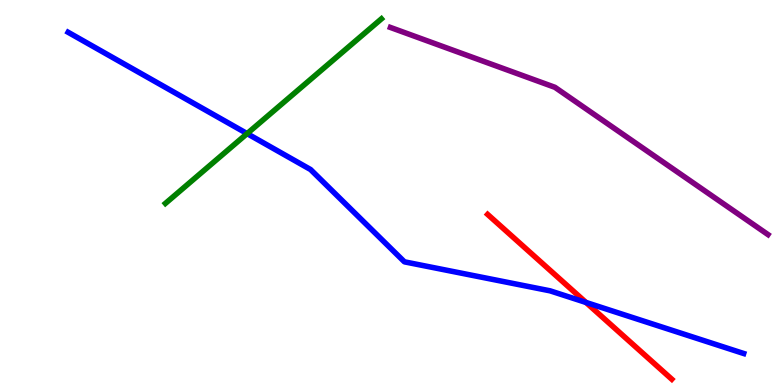[{'lines': ['blue', 'red'], 'intersections': [{'x': 7.56, 'y': 2.14}]}, {'lines': ['green', 'red'], 'intersections': []}, {'lines': ['purple', 'red'], 'intersections': []}, {'lines': ['blue', 'green'], 'intersections': [{'x': 3.19, 'y': 6.53}]}, {'lines': ['blue', 'purple'], 'intersections': []}, {'lines': ['green', 'purple'], 'intersections': []}]